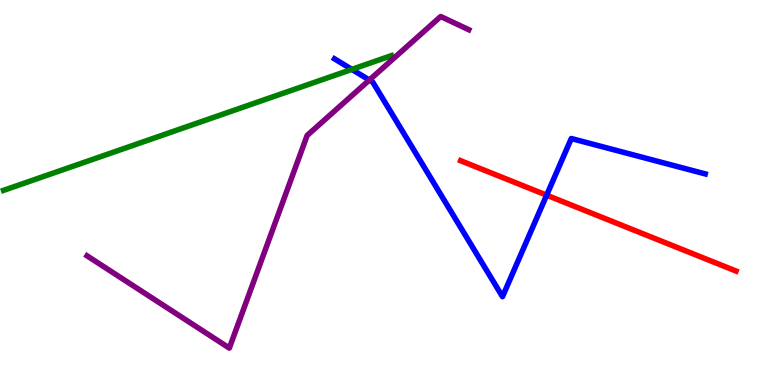[{'lines': ['blue', 'red'], 'intersections': [{'x': 7.05, 'y': 4.93}]}, {'lines': ['green', 'red'], 'intersections': []}, {'lines': ['purple', 'red'], 'intersections': []}, {'lines': ['blue', 'green'], 'intersections': [{'x': 4.54, 'y': 8.2}]}, {'lines': ['blue', 'purple'], 'intersections': [{'x': 4.77, 'y': 7.92}]}, {'lines': ['green', 'purple'], 'intersections': []}]